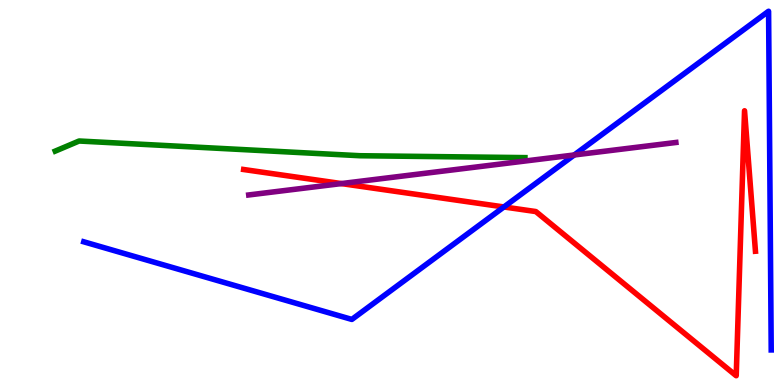[{'lines': ['blue', 'red'], 'intersections': [{'x': 6.5, 'y': 4.62}]}, {'lines': ['green', 'red'], 'intersections': []}, {'lines': ['purple', 'red'], 'intersections': [{'x': 4.4, 'y': 5.23}]}, {'lines': ['blue', 'green'], 'intersections': []}, {'lines': ['blue', 'purple'], 'intersections': [{'x': 7.41, 'y': 5.97}]}, {'lines': ['green', 'purple'], 'intersections': []}]